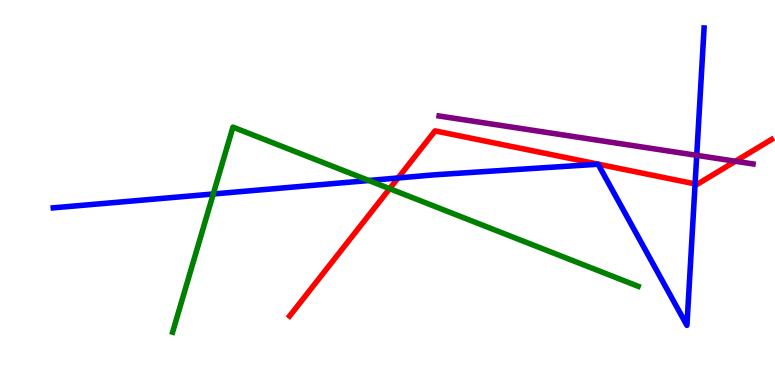[{'lines': ['blue', 'red'], 'intersections': [{'x': 5.14, 'y': 5.38}, {'x': 8.97, 'y': 5.22}]}, {'lines': ['green', 'red'], 'intersections': [{'x': 5.03, 'y': 5.1}]}, {'lines': ['purple', 'red'], 'intersections': [{'x': 9.49, 'y': 5.81}]}, {'lines': ['blue', 'green'], 'intersections': [{'x': 2.75, 'y': 4.96}, {'x': 4.76, 'y': 5.31}]}, {'lines': ['blue', 'purple'], 'intersections': [{'x': 8.99, 'y': 5.97}]}, {'lines': ['green', 'purple'], 'intersections': []}]